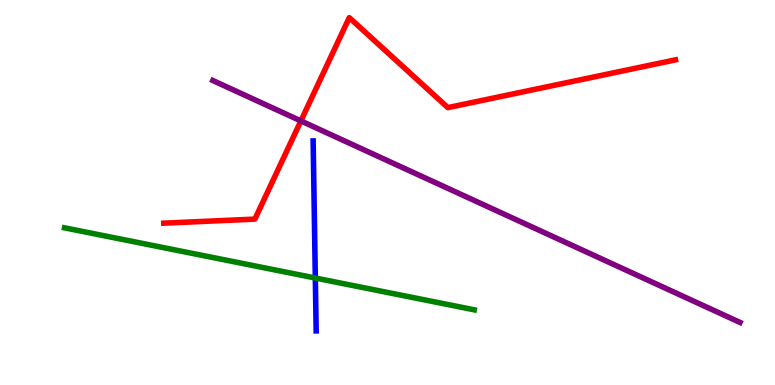[{'lines': ['blue', 'red'], 'intersections': []}, {'lines': ['green', 'red'], 'intersections': []}, {'lines': ['purple', 'red'], 'intersections': [{'x': 3.88, 'y': 6.86}]}, {'lines': ['blue', 'green'], 'intersections': [{'x': 4.07, 'y': 2.78}]}, {'lines': ['blue', 'purple'], 'intersections': []}, {'lines': ['green', 'purple'], 'intersections': []}]